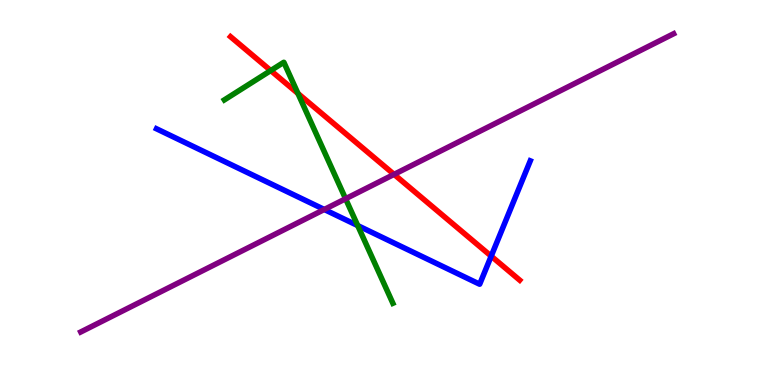[{'lines': ['blue', 'red'], 'intersections': [{'x': 6.34, 'y': 3.35}]}, {'lines': ['green', 'red'], 'intersections': [{'x': 3.49, 'y': 8.17}, {'x': 3.84, 'y': 7.57}]}, {'lines': ['purple', 'red'], 'intersections': [{'x': 5.08, 'y': 5.47}]}, {'lines': ['blue', 'green'], 'intersections': [{'x': 4.62, 'y': 4.14}]}, {'lines': ['blue', 'purple'], 'intersections': [{'x': 4.18, 'y': 4.56}]}, {'lines': ['green', 'purple'], 'intersections': [{'x': 4.46, 'y': 4.84}]}]